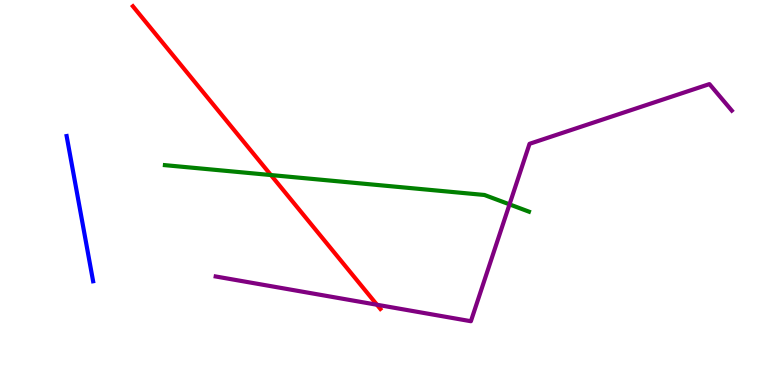[{'lines': ['blue', 'red'], 'intersections': []}, {'lines': ['green', 'red'], 'intersections': [{'x': 3.5, 'y': 5.45}]}, {'lines': ['purple', 'red'], 'intersections': [{'x': 4.86, 'y': 2.08}]}, {'lines': ['blue', 'green'], 'intersections': []}, {'lines': ['blue', 'purple'], 'intersections': []}, {'lines': ['green', 'purple'], 'intersections': [{'x': 6.57, 'y': 4.69}]}]